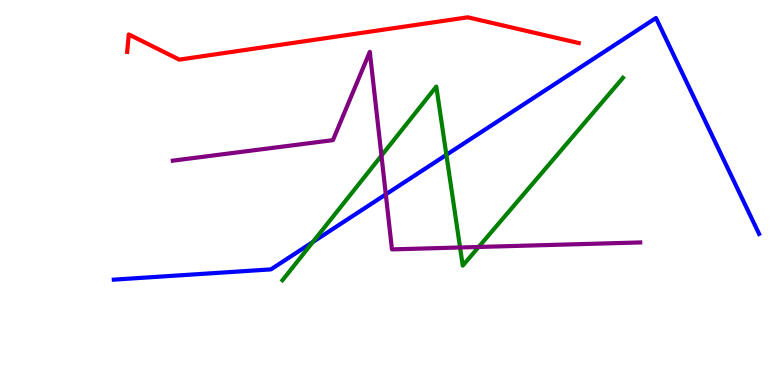[{'lines': ['blue', 'red'], 'intersections': []}, {'lines': ['green', 'red'], 'intersections': []}, {'lines': ['purple', 'red'], 'intersections': []}, {'lines': ['blue', 'green'], 'intersections': [{'x': 4.04, 'y': 3.71}, {'x': 5.76, 'y': 5.98}]}, {'lines': ['blue', 'purple'], 'intersections': [{'x': 4.98, 'y': 4.95}]}, {'lines': ['green', 'purple'], 'intersections': [{'x': 4.92, 'y': 5.96}, {'x': 5.94, 'y': 3.57}, {'x': 6.18, 'y': 3.59}]}]